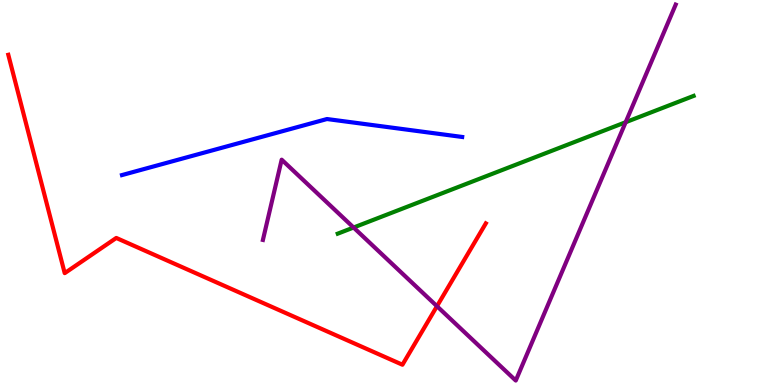[{'lines': ['blue', 'red'], 'intersections': []}, {'lines': ['green', 'red'], 'intersections': []}, {'lines': ['purple', 'red'], 'intersections': [{'x': 5.64, 'y': 2.05}]}, {'lines': ['blue', 'green'], 'intersections': []}, {'lines': ['blue', 'purple'], 'intersections': []}, {'lines': ['green', 'purple'], 'intersections': [{'x': 4.56, 'y': 4.09}, {'x': 8.07, 'y': 6.83}]}]